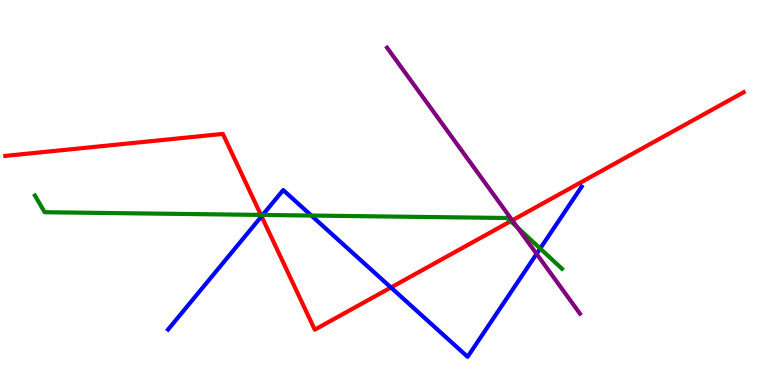[{'lines': ['blue', 'red'], 'intersections': [{'x': 3.37, 'y': 4.38}, {'x': 5.04, 'y': 2.53}]}, {'lines': ['green', 'red'], 'intersections': [{'x': 3.37, 'y': 4.42}, {'x': 6.59, 'y': 4.25}]}, {'lines': ['purple', 'red'], 'intersections': [{'x': 6.61, 'y': 4.28}]}, {'lines': ['blue', 'green'], 'intersections': [{'x': 3.39, 'y': 4.42}, {'x': 4.02, 'y': 4.4}, {'x': 6.97, 'y': 3.54}]}, {'lines': ['blue', 'purple'], 'intersections': [{'x': 6.92, 'y': 3.41}]}, {'lines': ['green', 'purple'], 'intersections': [{'x': 6.68, 'y': 4.09}]}]